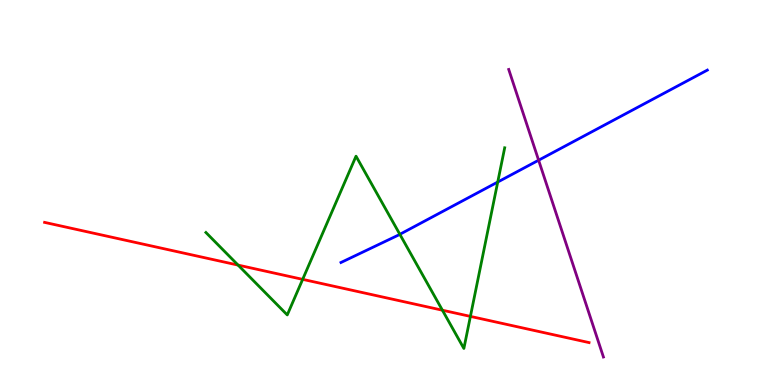[{'lines': ['blue', 'red'], 'intersections': []}, {'lines': ['green', 'red'], 'intersections': [{'x': 3.07, 'y': 3.11}, {'x': 3.91, 'y': 2.74}, {'x': 5.71, 'y': 1.94}, {'x': 6.07, 'y': 1.78}]}, {'lines': ['purple', 'red'], 'intersections': []}, {'lines': ['blue', 'green'], 'intersections': [{'x': 5.16, 'y': 3.91}, {'x': 6.42, 'y': 5.27}]}, {'lines': ['blue', 'purple'], 'intersections': [{'x': 6.95, 'y': 5.84}]}, {'lines': ['green', 'purple'], 'intersections': []}]